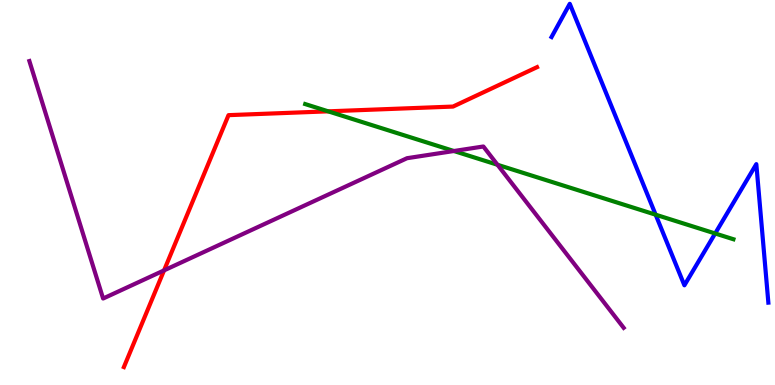[{'lines': ['blue', 'red'], 'intersections': []}, {'lines': ['green', 'red'], 'intersections': [{'x': 4.23, 'y': 7.11}]}, {'lines': ['purple', 'red'], 'intersections': [{'x': 2.12, 'y': 2.98}]}, {'lines': ['blue', 'green'], 'intersections': [{'x': 8.46, 'y': 4.42}, {'x': 9.23, 'y': 3.94}]}, {'lines': ['blue', 'purple'], 'intersections': []}, {'lines': ['green', 'purple'], 'intersections': [{'x': 5.86, 'y': 6.08}, {'x': 6.42, 'y': 5.72}]}]